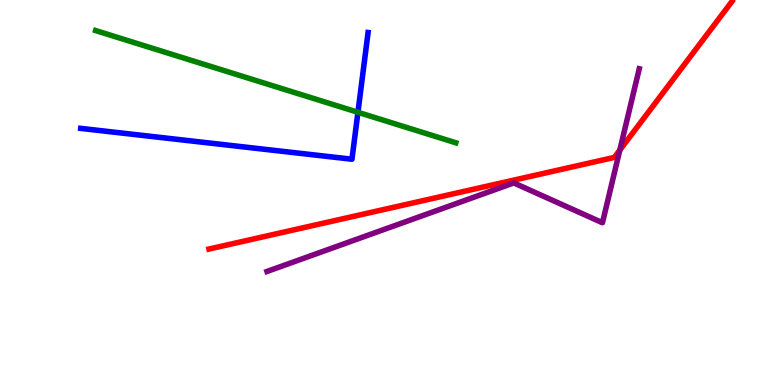[{'lines': ['blue', 'red'], 'intersections': []}, {'lines': ['green', 'red'], 'intersections': []}, {'lines': ['purple', 'red'], 'intersections': [{'x': 8.0, 'y': 6.1}]}, {'lines': ['blue', 'green'], 'intersections': [{'x': 4.62, 'y': 7.08}]}, {'lines': ['blue', 'purple'], 'intersections': []}, {'lines': ['green', 'purple'], 'intersections': []}]